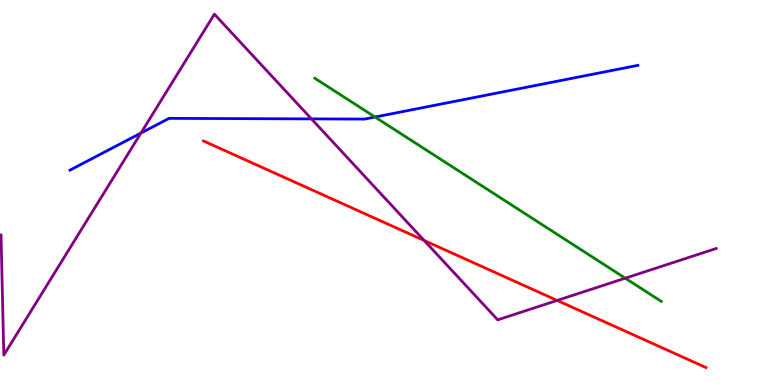[{'lines': ['blue', 'red'], 'intersections': []}, {'lines': ['green', 'red'], 'intersections': []}, {'lines': ['purple', 'red'], 'intersections': [{'x': 5.47, 'y': 3.75}, {'x': 7.19, 'y': 2.2}]}, {'lines': ['blue', 'green'], 'intersections': [{'x': 4.84, 'y': 6.96}]}, {'lines': ['blue', 'purple'], 'intersections': [{'x': 1.82, 'y': 6.54}, {'x': 4.02, 'y': 6.91}]}, {'lines': ['green', 'purple'], 'intersections': [{'x': 8.07, 'y': 2.77}]}]